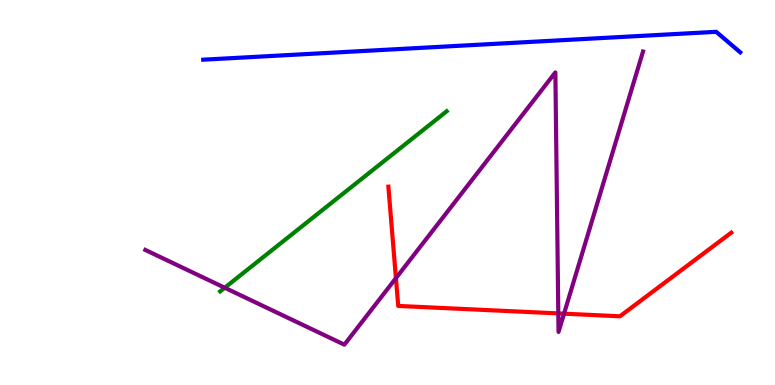[{'lines': ['blue', 'red'], 'intersections': []}, {'lines': ['green', 'red'], 'intersections': []}, {'lines': ['purple', 'red'], 'intersections': [{'x': 5.11, 'y': 2.78}, {'x': 7.2, 'y': 1.86}, {'x': 7.28, 'y': 1.85}]}, {'lines': ['blue', 'green'], 'intersections': []}, {'lines': ['blue', 'purple'], 'intersections': []}, {'lines': ['green', 'purple'], 'intersections': [{'x': 2.9, 'y': 2.53}]}]